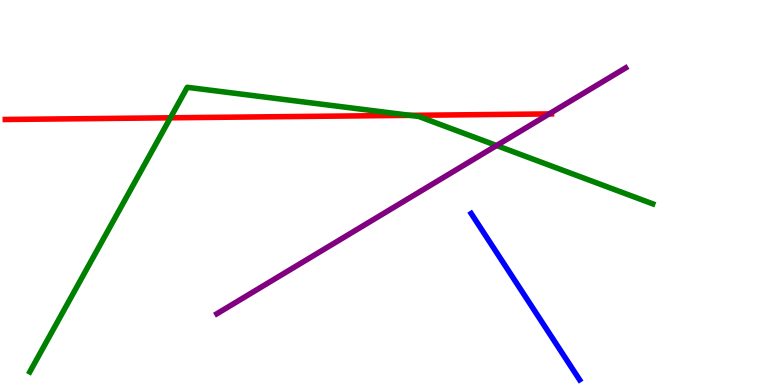[{'lines': ['blue', 'red'], 'intersections': []}, {'lines': ['green', 'red'], 'intersections': [{'x': 2.2, 'y': 6.94}, {'x': 5.29, 'y': 7.0}]}, {'lines': ['purple', 'red'], 'intersections': [{'x': 7.09, 'y': 7.04}]}, {'lines': ['blue', 'green'], 'intersections': []}, {'lines': ['blue', 'purple'], 'intersections': []}, {'lines': ['green', 'purple'], 'intersections': [{'x': 6.41, 'y': 6.22}]}]